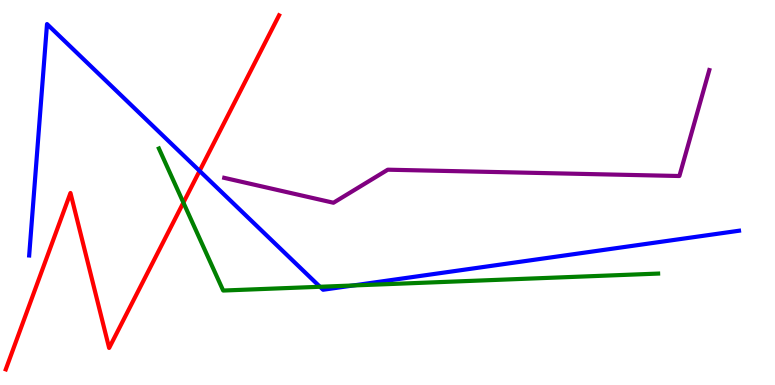[{'lines': ['blue', 'red'], 'intersections': [{'x': 2.58, 'y': 5.56}]}, {'lines': ['green', 'red'], 'intersections': [{'x': 2.37, 'y': 4.74}]}, {'lines': ['purple', 'red'], 'intersections': []}, {'lines': ['blue', 'green'], 'intersections': [{'x': 4.13, 'y': 2.55}, {'x': 4.56, 'y': 2.59}]}, {'lines': ['blue', 'purple'], 'intersections': []}, {'lines': ['green', 'purple'], 'intersections': []}]